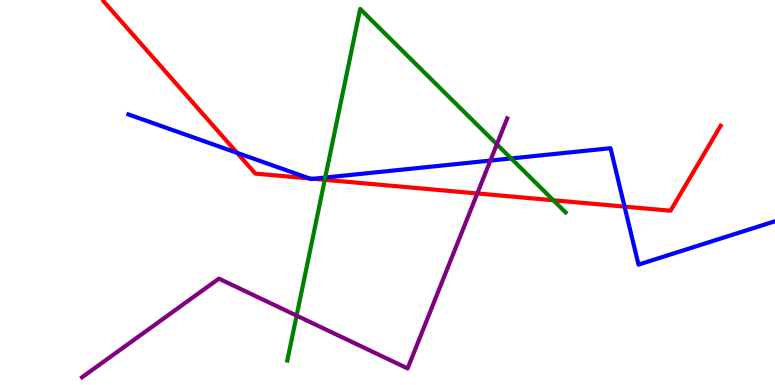[{'lines': ['blue', 'red'], 'intersections': [{'x': 3.06, 'y': 6.03}, {'x': 3.99, 'y': 5.36}, {'x': 4.04, 'y': 5.36}, {'x': 8.06, 'y': 4.63}]}, {'lines': ['green', 'red'], 'intersections': [{'x': 4.19, 'y': 5.33}, {'x': 7.14, 'y': 4.8}]}, {'lines': ['purple', 'red'], 'intersections': [{'x': 6.16, 'y': 4.98}]}, {'lines': ['blue', 'green'], 'intersections': [{'x': 4.2, 'y': 5.39}, {'x': 6.6, 'y': 5.88}]}, {'lines': ['blue', 'purple'], 'intersections': [{'x': 6.33, 'y': 5.83}]}, {'lines': ['green', 'purple'], 'intersections': [{'x': 3.83, 'y': 1.8}, {'x': 6.41, 'y': 6.25}]}]